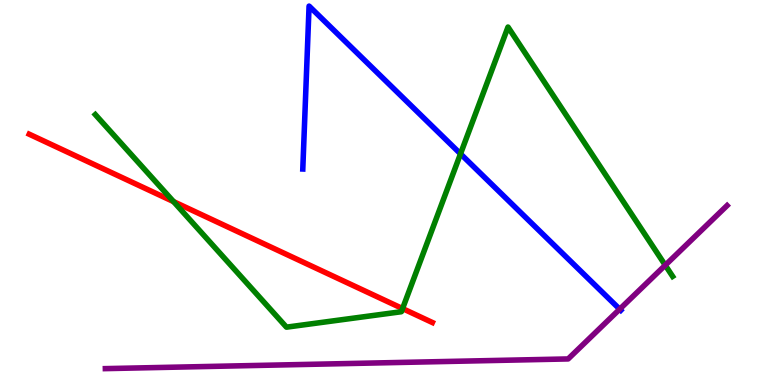[{'lines': ['blue', 'red'], 'intersections': []}, {'lines': ['green', 'red'], 'intersections': [{'x': 2.24, 'y': 4.76}, {'x': 5.19, 'y': 1.98}]}, {'lines': ['purple', 'red'], 'intersections': []}, {'lines': ['blue', 'green'], 'intersections': [{'x': 5.94, 'y': 6.0}]}, {'lines': ['blue', 'purple'], 'intersections': [{'x': 8.0, 'y': 1.97}]}, {'lines': ['green', 'purple'], 'intersections': [{'x': 8.58, 'y': 3.11}]}]